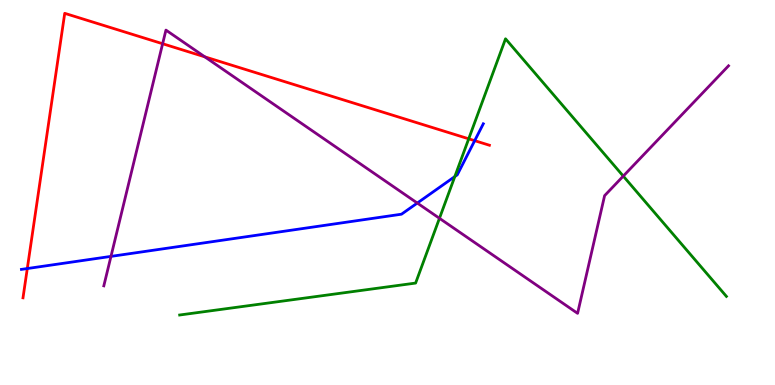[{'lines': ['blue', 'red'], 'intersections': [{'x': 0.352, 'y': 3.03}, {'x': 6.13, 'y': 6.35}]}, {'lines': ['green', 'red'], 'intersections': [{'x': 6.05, 'y': 6.39}]}, {'lines': ['purple', 'red'], 'intersections': [{'x': 2.1, 'y': 8.86}, {'x': 2.64, 'y': 8.52}]}, {'lines': ['blue', 'green'], 'intersections': [{'x': 5.87, 'y': 5.41}]}, {'lines': ['blue', 'purple'], 'intersections': [{'x': 1.43, 'y': 3.34}, {'x': 5.38, 'y': 4.73}]}, {'lines': ['green', 'purple'], 'intersections': [{'x': 5.67, 'y': 4.33}, {'x': 8.04, 'y': 5.43}]}]